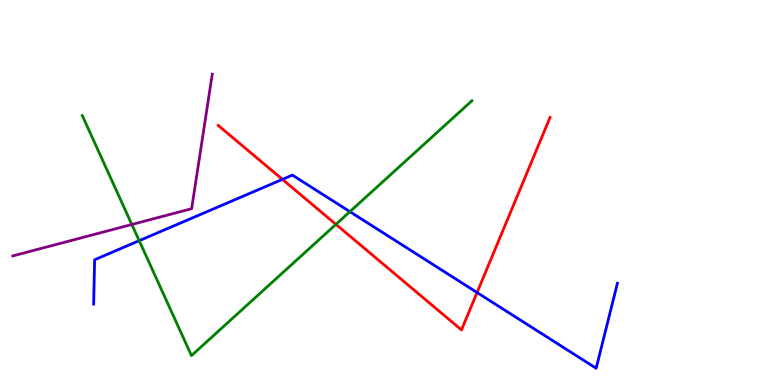[{'lines': ['blue', 'red'], 'intersections': [{'x': 3.64, 'y': 5.34}, {'x': 6.16, 'y': 2.4}]}, {'lines': ['green', 'red'], 'intersections': [{'x': 4.33, 'y': 4.17}]}, {'lines': ['purple', 'red'], 'intersections': []}, {'lines': ['blue', 'green'], 'intersections': [{'x': 1.8, 'y': 3.75}, {'x': 4.51, 'y': 4.5}]}, {'lines': ['blue', 'purple'], 'intersections': []}, {'lines': ['green', 'purple'], 'intersections': [{'x': 1.7, 'y': 4.17}]}]